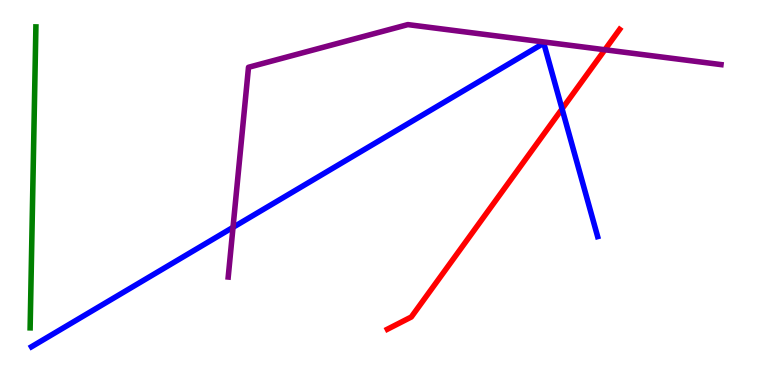[{'lines': ['blue', 'red'], 'intersections': [{'x': 7.25, 'y': 7.17}]}, {'lines': ['green', 'red'], 'intersections': []}, {'lines': ['purple', 'red'], 'intersections': [{'x': 7.8, 'y': 8.71}]}, {'lines': ['blue', 'green'], 'intersections': []}, {'lines': ['blue', 'purple'], 'intersections': [{'x': 3.01, 'y': 4.09}]}, {'lines': ['green', 'purple'], 'intersections': []}]